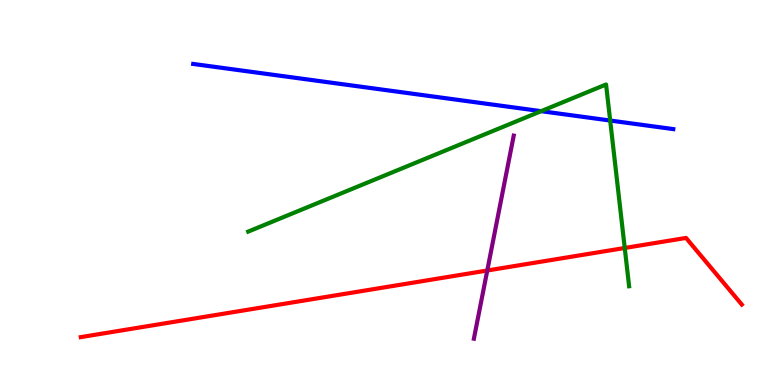[{'lines': ['blue', 'red'], 'intersections': []}, {'lines': ['green', 'red'], 'intersections': [{'x': 8.06, 'y': 3.56}]}, {'lines': ['purple', 'red'], 'intersections': [{'x': 6.29, 'y': 2.97}]}, {'lines': ['blue', 'green'], 'intersections': [{'x': 6.98, 'y': 7.11}, {'x': 7.87, 'y': 6.87}]}, {'lines': ['blue', 'purple'], 'intersections': []}, {'lines': ['green', 'purple'], 'intersections': []}]